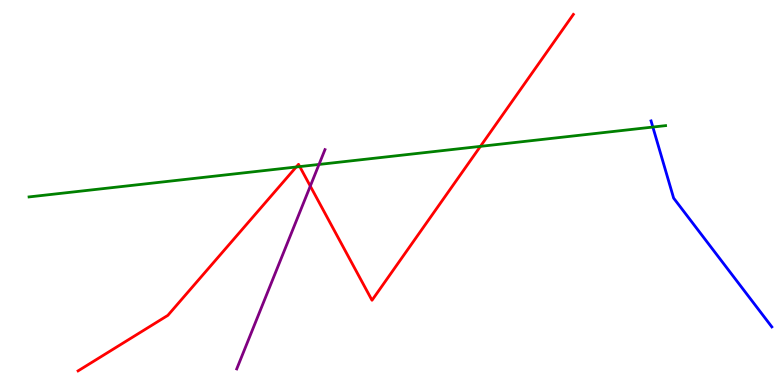[{'lines': ['blue', 'red'], 'intersections': []}, {'lines': ['green', 'red'], 'intersections': [{'x': 3.82, 'y': 5.66}, {'x': 3.87, 'y': 5.67}, {'x': 6.2, 'y': 6.2}]}, {'lines': ['purple', 'red'], 'intersections': [{'x': 4.0, 'y': 5.17}]}, {'lines': ['blue', 'green'], 'intersections': [{'x': 8.42, 'y': 6.7}]}, {'lines': ['blue', 'purple'], 'intersections': []}, {'lines': ['green', 'purple'], 'intersections': [{'x': 4.12, 'y': 5.73}]}]